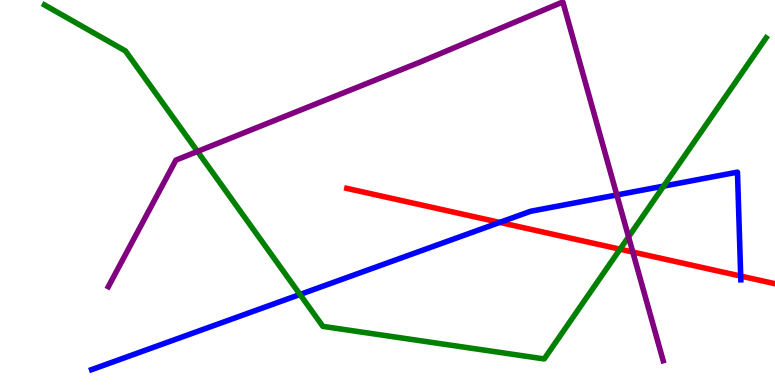[{'lines': ['blue', 'red'], 'intersections': [{'x': 6.45, 'y': 4.22}, {'x': 9.56, 'y': 2.83}]}, {'lines': ['green', 'red'], 'intersections': [{'x': 8.0, 'y': 3.53}]}, {'lines': ['purple', 'red'], 'intersections': [{'x': 8.16, 'y': 3.45}]}, {'lines': ['blue', 'green'], 'intersections': [{'x': 3.87, 'y': 2.35}, {'x': 8.56, 'y': 5.17}]}, {'lines': ['blue', 'purple'], 'intersections': [{'x': 7.96, 'y': 4.94}]}, {'lines': ['green', 'purple'], 'intersections': [{'x': 2.55, 'y': 6.07}, {'x': 8.11, 'y': 3.85}]}]